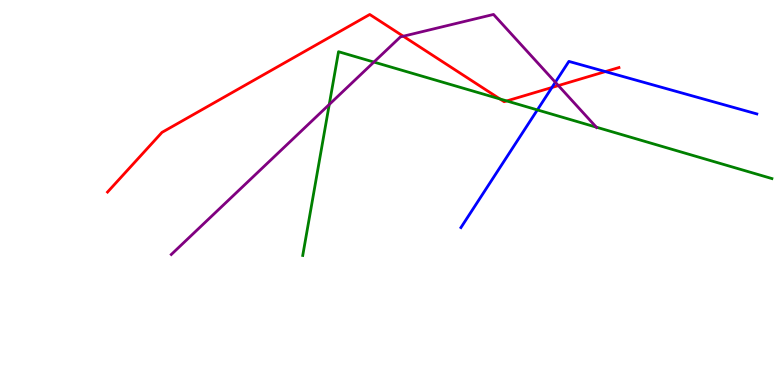[{'lines': ['blue', 'red'], 'intersections': [{'x': 7.12, 'y': 7.73}, {'x': 7.81, 'y': 8.14}]}, {'lines': ['green', 'red'], 'intersections': [{'x': 6.45, 'y': 7.43}, {'x': 6.54, 'y': 7.38}]}, {'lines': ['purple', 'red'], 'intersections': [{'x': 5.2, 'y': 9.06}, {'x': 7.2, 'y': 7.78}]}, {'lines': ['blue', 'green'], 'intersections': [{'x': 6.93, 'y': 7.15}]}, {'lines': ['blue', 'purple'], 'intersections': [{'x': 7.17, 'y': 7.86}]}, {'lines': ['green', 'purple'], 'intersections': [{'x': 4.25, 'y': 7.29}, {'x': 4.82, 'y': 8.39}, {'x': 7.69, 'y': 6.7}]}]